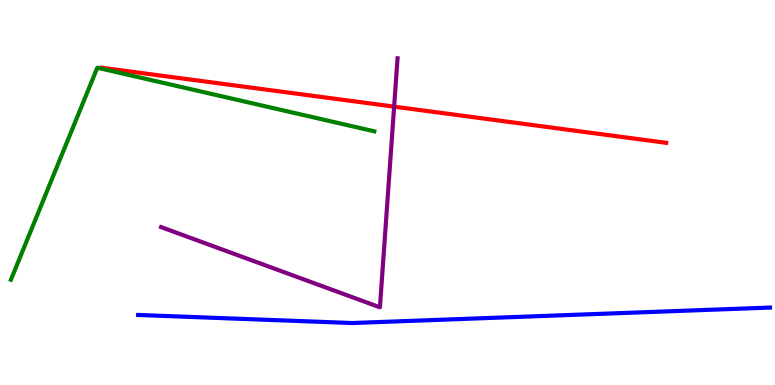[{'lines': ['blue', 'red'], 'intersections': []}, {'lines': ['green', 'red'], 'intersections': []}, {'lines': ['purple', 'red'], 'intersections': [{'x': 5.09, 'y': 7.23}]}, {'lines': ['blue', 'green'], 'intersections': []}, {'lines': ['blue', 'purple'], 'intersections': []}, {'lines': ['green', 'purple'], 'intersections': []}]